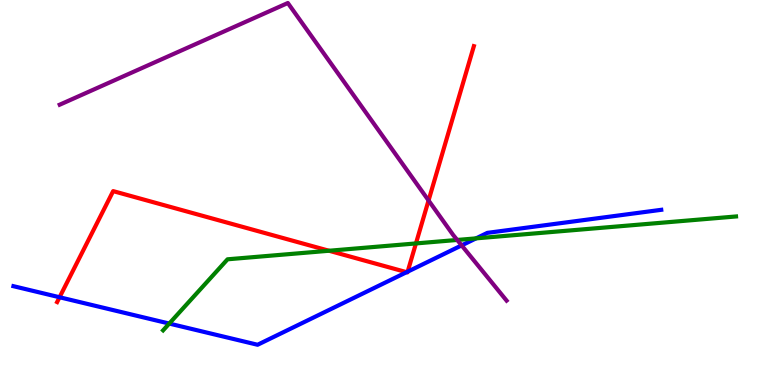[{'lines': ['blue', 'red'], 'intersections': [{'x': 0.769, 'y': 2.28}, {'x': 5.25, 'y': 2.93}, {'x': 5.26, 'y': 2.94}]}, {'lines': ['green', 'red'], 'intersections': [{'x': 4.25, 'y': 3.49}, {'x': 5.37, 'y': 3.68}]}, {'lines': ['purple', 'red'], 'intersections': [{'x': 5.53, 'y': 4.79}]}, {'lines': ['blue', 'green'], 'intersections': [{'x': 2.18, 'y': 1.6}, {'x': 6.14, 'y': 3.81}]}, {'lines': ['blue', 'purple'], 'intersections': [{'x': 5.96, 'y': 3.63}]}, {'lines': ['green', 'purple'], 'intersections': [{'x': 5.9, 'y': 3.77}]}]